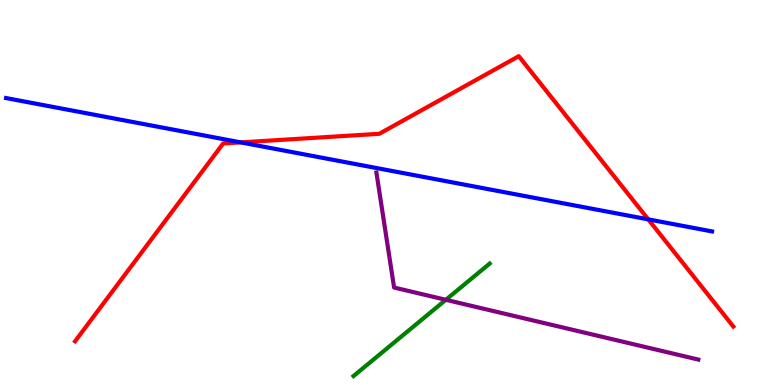[{'lines': ['blue', 'red'], 'intersections': [{'x': 3.11, 'y': 6.3}, {'x': 8.36, 'y': 4.3}]}, {'lines': ['green', 'red'], 'intersections': []}, {'lines': ['purple', 'red'], 'intersections': []}, {'lines': ['blue', 'green'], 'intersections': []}, {'lines': ['blue', 'purple'], 'intersections': []}, {'lines': ['green', 'purple'], 'intersections': [{'x': 5.75, 'y': 2.21}]}]